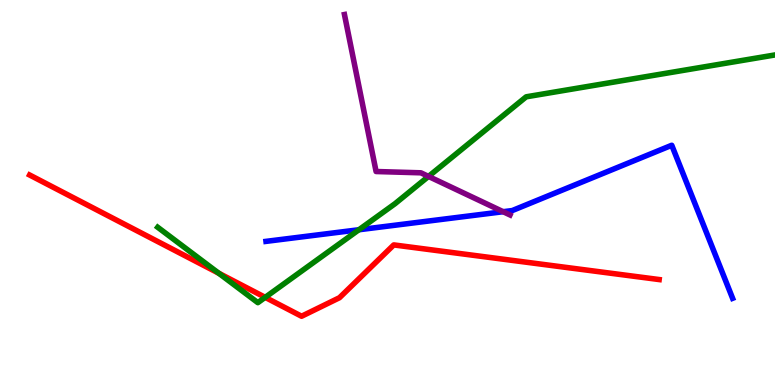[{'lines': ['blue', 'red'], 'intersections': []}, {'lines': ['green', 'red'], 'intersections': [{'x': 2.82, 'y': 2.9}, {'x': 3.42, 'y': 2.28}]}, {'lines': ['purple', 'red'], 'intersections': []}, {'lines': ['blue', 'green'], 'intersections': [{'x': 4.63, 'y': 4.03}]}, {'lines': ['blue', 'purple'], 'intersections': [{'x': 6.49, 'y': 4.5}]}, {'lines': ['green', 'purple'], 'intersections': [{'x': 5.53, 'y': 5.42}]}]